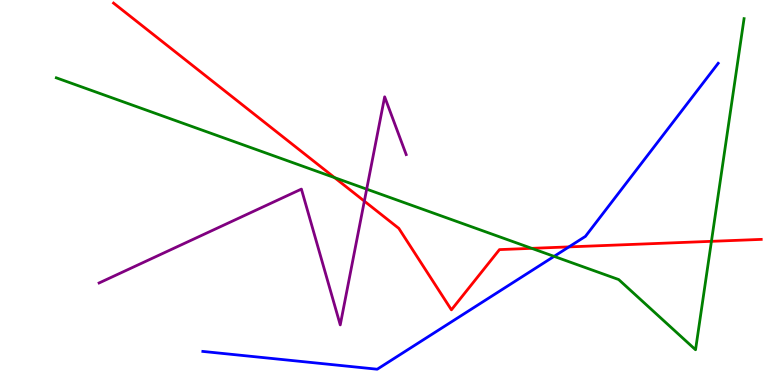[{'lines': ['blue', 'red'], 'intersections': [{'x': 7.34, 'y': 3.59}]}, {'lines': ['green', 'red'], 'intersections': [{'x': 4.32, 'y': 5.39}, {'x': 6.86, 'y': 3.55}, {'x': 9.18, 'y': 3.73}]}, {'lines': ['purple', 'red'], 'intersections': [{'x': 4.7, 'y': 4.78}]}, {'lines': ['blue', 'green'], 'intersections': [{'x': 7.15, 'y': 3.34}]}, {'lines': ['blue', 'purple'], 'intersections': []}, {'lines': ['green', 'purple'], 'intersections': [{'x': 4.73, 'y': 5.09}]}]